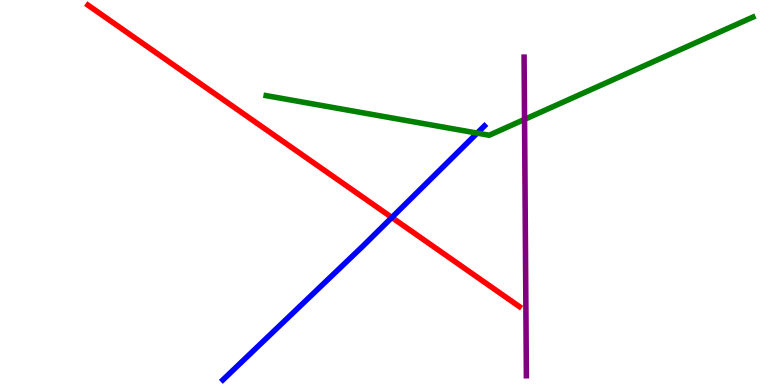[{'lines': ['blue', 'red'], 'intersections': [{'x': 5.06, 'y': 4.35}]}, {'lines': ['green', 'red'], 'intersections': []}, {'lines': ['purple', 'red'], 'intersections': []}, {'lines': ['blue', 'green'], 'intersections': [{'x': 6.16, 'y': 6.54}]}, {'lines': ['blue', 'purple'], 'intersections': []}, {'lines': ['green', 'purple'], 'intersections': [{'x': 6.77, 'y': 6.9}]}]